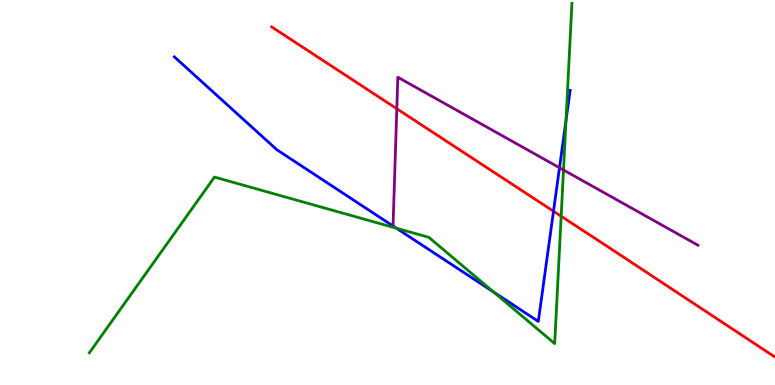[{'lines': ['blue', 'red'], 'intersections': [{'x': 7.14, 'y': 4.51}]}, {'lines': ['green', 'red'], 'intersections': [{'x': 7.24, 'y': 4.38}]}, {'lines': ['purple', 'red'], 'intersections': [{'x': 5.12, 'y': 7.18}]}, {'lines': ['blue', 'green'], 'intersections': [{'x': 5.11, 'y': 4.07}, {'x': 6.37, 'y': 2.41}, {'x': 7.3, 'y': 6.88}]}, {'lines': ['blue', 'purple'], 'intersections': [{'x': 7.22, 'y': 5.64}]}, {'lines': ['green', 'purple'], 'intersections': [{'x': 7.27, 'y': 5.58}]}]